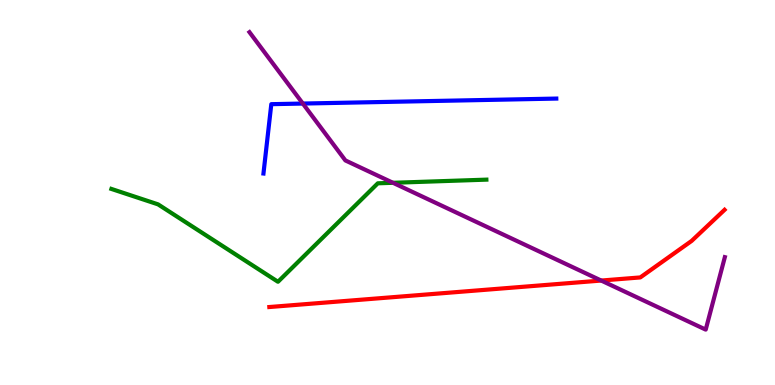[{'lines': ['blue', 'red'], 'intersections': []}, {'lines': ['green', 'red'], 'intersections': []}, {'lines': ['purple', 'red'], 'intersections': [{'x': 7.76, 'y': 2.71}]}, {'lines': ['blue', 'green'], 'intersections': []}, {'lines': ['blue', 'purple'], 'intersections': [{'x': 3.91, 'y': 7.31}]}, {'lines': ['green', 'purple'], 'intersections': [{'x': 5.07, 'y': 5.25}]}]